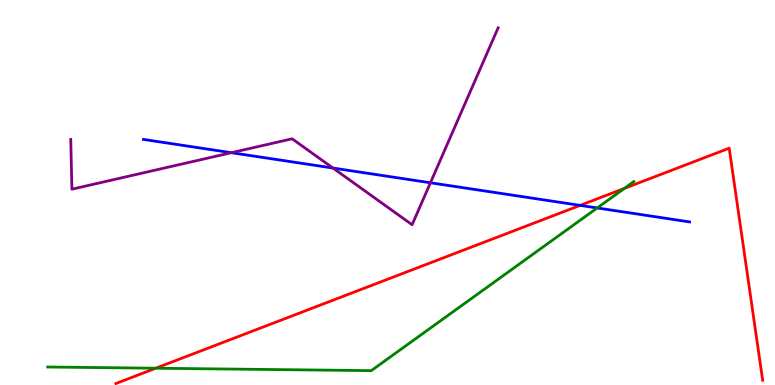[{'lines': ['blue', 'red'], 'intersections': [{'x': 7.49, 'y': 4.67}]}, {'lines': ['green', 'red'], 'intersections': [{'x': 2.01, 'y': 0.436}, {'x': 8.06, 'y': 5.11}]}, {'lines': ['purple', 'red'], 'intersections': []}, {'lines': ['blue', 'green'], 'intersections': [{'x': 7.71, 'y': 4.6}]}, {'lines': ['blue', 'purple'], 'intersections': [{'x': 2.99, 'y': 6.03}, {'x': 4.3, 'y': 5.64}, {'x': 5.55, 'y': 5.25}]}, {'lines': ['green', 'purple'], 'intersections': []}]